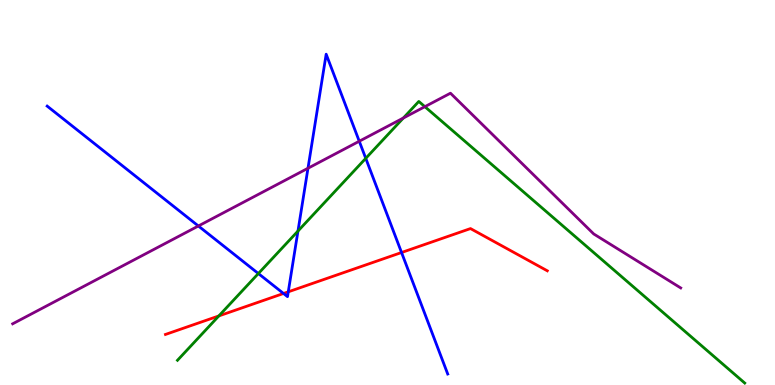[{'lines': ['blue', 'red'], 'intersections': [{'x': 3.66, 'y': 2.38}, {'x': 3.72, 'y': 2.42}, {'x': 5.18, 'y': 3.44}]}, {'lines': ['green', 'red'], 'intersections': [{'x': 2.82, 'y': 1.79}]}, {'lines': ['purple', 'red'], 'intersections': []}, {'lines': ['blue', 'green'], 'intersections': [{'x': 3.33, 'y': 2.9}, {'x': 3.84, 'y': 4.0}, {'x': 4.72, 'y': 5.89}]}, {'lines': ['blue', 'purple'], 'intersections': [{'x': 2.56, 'y': 4.13}, {'x': 3.97, 'y': 5.63}, {'x': 4.64, 'y': 6.33}]}, {'lines': ['green', 'purple'], 'intersections': [{'x': 5.2, 'y': 6.93}, {'x': 5.48, 'y': 7.23}]}]